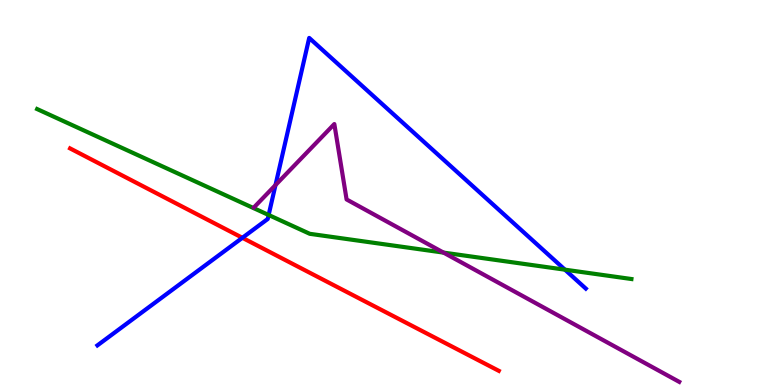[{'lines': ['blue', 'red'], 'intersections': [{'x': 3.13, 'y': 3.82}]}, {'lines': ['green', 'red'], 'intersections': []}, {'lines': ['purple', 'red'], 'intersections': []}, {'lines': ['blue', 'green'], 'intersections': [{'x': 3.47, 'y': 4.42}, {'x': 7.29, 'y': 3.0}]}, {'lines': ['blue', 'purple'], 'intersections': [{'x': 3.55, 'y': 5.19}]}, {'lines': ['green', 'purple'], 'intersections': [{'x': 5.72, 'y': 3.44}]}]